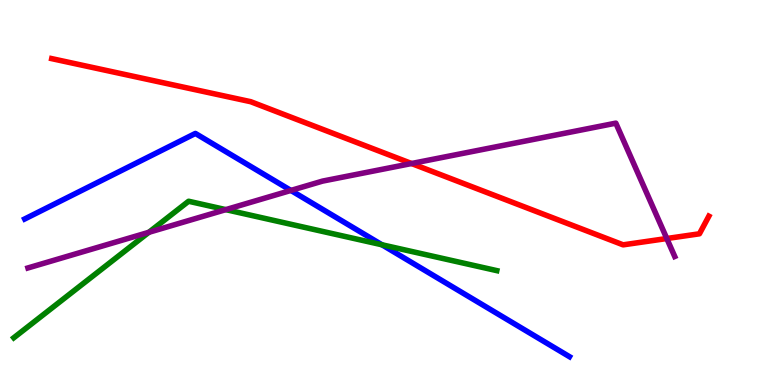[{'lines': ['blue', 'red'], 'intersections': []}, {'lines': ['green', 'red'], 'intersections': []}, {'lines': ['purple', 'red'], 'intersections': [{'x': 5.31, 'y': 5.75}, {'x': 8.6, 'y': 3.8}]}, {'lines': ['blue', 'green'], 'intersections': [{'x': 4.93, 'y': 3.64}]}, {'lines': ['blue', 'purple'], 'intersections': [{'x': 3.75, 'y': 5.05}]}, {'lines': ['green', 'purple'], 'intersections': [{'x': 1.92, 'y': 3.97}, {'x': 2.91, 'y': 4.56}]}]